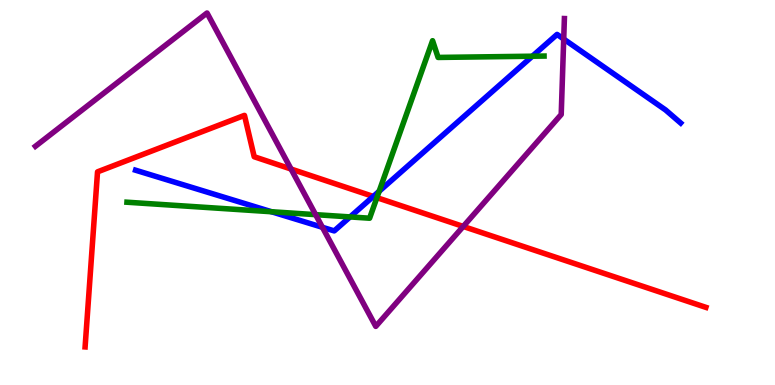[{'lines': ['blue', 'red'], 'intersections': [{'x': 4.82, 'y': 4.9}]}, {'lines': ['green', 'red'], 'intersections': [{'x': 4.86, 'y': 4.87}]}, {'lines': ['purple', 'red'], 'intersections': [{'x': 3.76, 'y': 5.61}, {'x': 5.98, 'y': 4.12}]}, {'lines': ['blue', 'green'], 'intersections': [{'x': 3.5, 'y': 4.5}, {'x': 4.52, 'y': 4.37}, {'x': 4.89, 'y': 5.03}, {'x': 6.87, 'y': 8.54}]}, {'lines': ['blue', 'purple'], 'intersections': [{'x': 4.16, 'y': 4.1}, {'x': 7.27, 'y': 8.99}]}, {'lines': ['green', 'purple'], 'intersections': [{'x': 4.07, 'y': 4.42}]}]